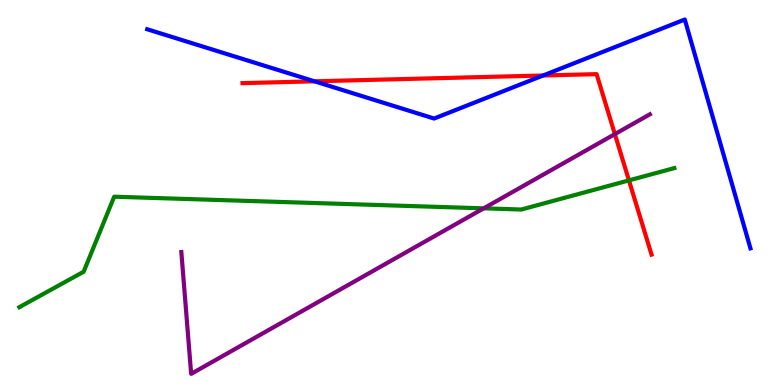[{'lines': ['blue', 'red'], 'intersections': [{'x': 4.06, 'y': 7.89}, {'x': 7.01, 'y': 8.04}]}, {'lines': ['green', 'red'], 'intersections': [{'x': 8.12, 'y': 5.31}]}, {'lines': ['purple', 'red'], 'intersections': [{'x': 7.93, 'y': 6.52}]}, {'lines': ['blue', 'green'], 'intersections': []}, {'lines': ['blue', 'purple'], 'intersections': []}, {'lines': ['green', 'purple'], 'intersections': [{'x': 6.24, 'y': 4.59}]}]